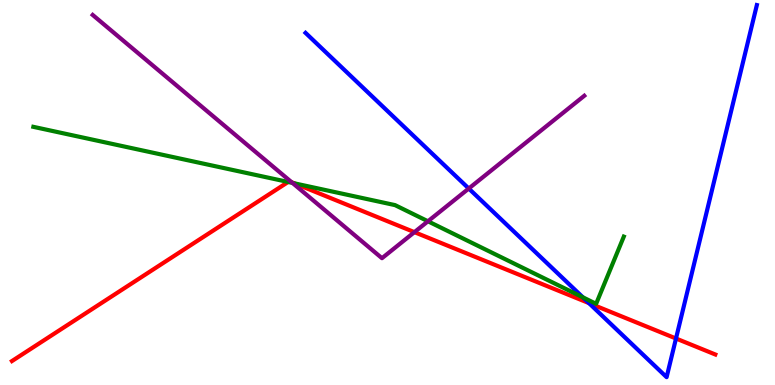[{'lines': ['blue', 'red'], 'intersections': [{'x': 7.6, 'y': 2.13}, {'x': 8.72, 'y': 1.21}]}, {'lines': ['green', 'red'], 'intersections': [{'x': 3.72, 'y': 5.27}, {'x': 3.8, 'y': 5.24}]}, {'lines': ['purple', 'red'], 'intersections': [{'x': 3.76, 'y': 5.27}, {'x': 5.35, 'y': 3.97}]}, {'lines': ['blue', 'green'], 'intersections': [{'x': 7.52, 'y': 2.28}]}, {'lines': ['blue', 'purple'], 'intersections': [{'x': 6.05, 'y': 5.1}]}, {'lines': ['green', 'purple'], 'intersections': [{'x': 3.77, 'y': 5.25}, {'x': 5.52, 'y': 4.25}]}]